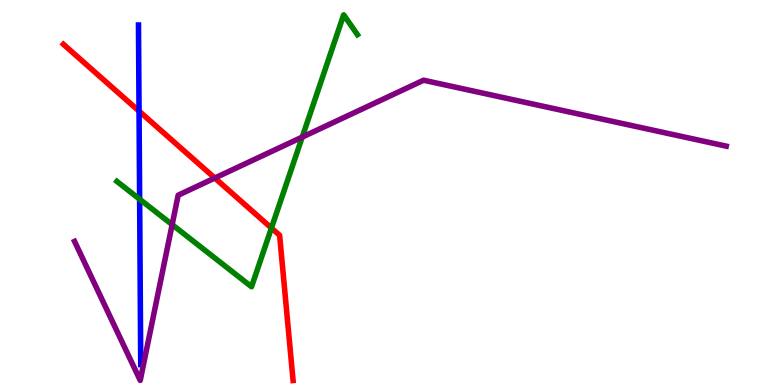[{'lines': ['blue', 'red'], 'intersections': [{'x': 1.79, 'y': 7.11}]}, {'lines': ['green', 'red'], 'intersections': [{'x': 3.5, 'y': 4.08}]}, {'lines': ['purple', 'red'], 'intersections': [{'x': 2.77, 'y': 5.38}]}, {'lines': ['blue', 'green'], 'intersections': [{'x': 1.8, 'y': 4.83}]}, {'lines': ['blue', 'purple'], 'intersections': []}, {'lines': ['green', 'purple'], 'intersections': [{'x': 2.22, 'y': 4.17}, {'x': 3.9, 'y': 6.44}]}]